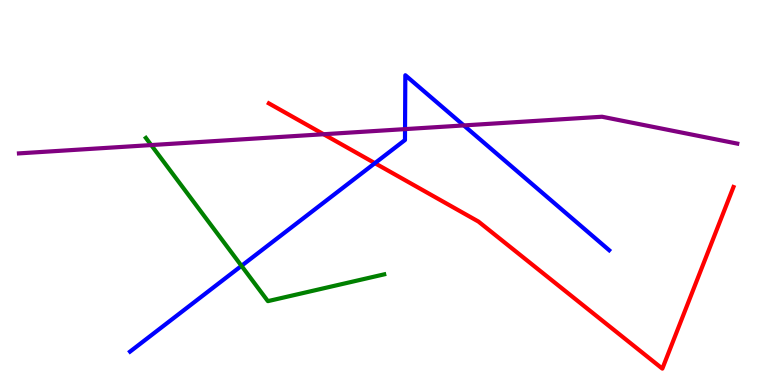[{'lines': ['blue', 'red'], 'intersections': [{'x': 4.84, 'y': 5.76}]}, {'lines': ['green', 'red'], 'intersections': []}, {'lines': ['purple', 'red'], 'intersections': [{'x': 4.18, 'y': 6.51}]}, {'lines': ['blue', 'green'], 'intersections': [{'x': 3.12, 'y': 3.1}]}, {'lines': ['blue', 'purple'], 'intersections': [{'x': 5.23, 'y': 6.65}, {'x': 5.98, 'y': 6.74}]}, {'lines': ['green', 'purple'], 'intersections': [{'x': 1.95, 'y': 6.23}]}]